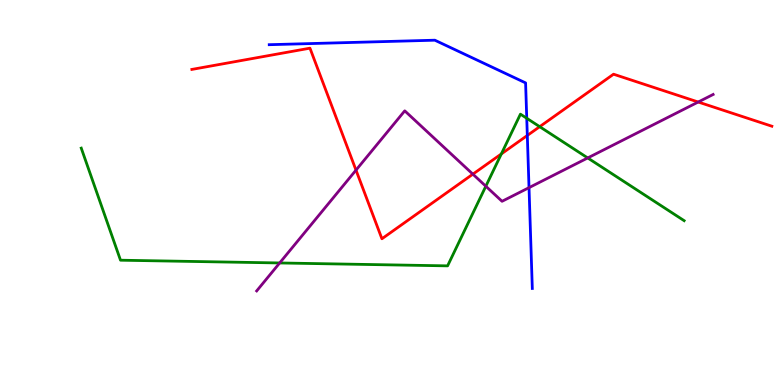[{'lines': ['blue', 'red'], 'intersections': [{'x': 6.8, 'y': 6.48}]}, {'lines': ['green', 'red'], 'intersections': [{'x': 6.47, 'y': 6.0}, {'x': 6.96, 'y': 6.71}]}, {'lines': ['purple', 'red'], 'intersections': [{'x': 4.59, 'y': 5.58}, {'x': 6.1, 'y': 5.48}, {'x': 9.01, 'y': 7.35}]}, {'lines': ['blue', 'green'], 'intersections': [{'x': 6.8, 'y': 6.93}]}, {'lines': ['blue', 'purple'], 'intersections': [{'x': 6.83, 'y': 5.13}]}, {'lines': ['green', 'purple'], 'intersections': [{'x': 3.61, 'y': 3.17}, {'x': 6.27, 'y': 5.16}, {'x': 7.58, 'y': 5.9}]}]